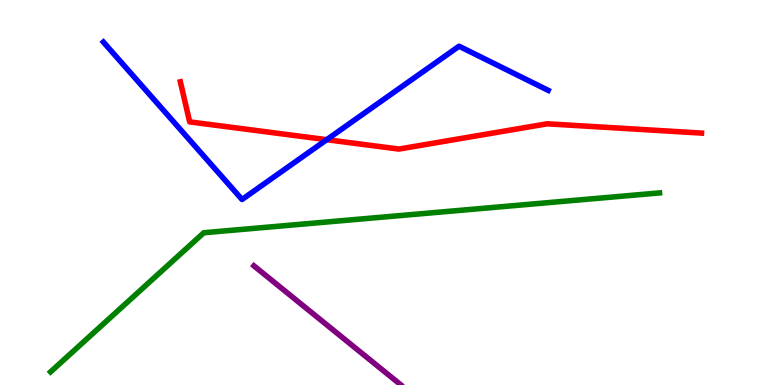[{'lines': ['blue', 'red'], 'intersections': [{'x': 4.22, 'y': 6.37}]}, {'lines': ['green', 'red'], 'intersections': []}, {'lines': ['purple', 'red'], 'intersections': []}, {'lines': ['blue', 'green'], 'intersections': []}, {'lines': ['blue', 'purple'], 'intersections': []}, {'lines': ['green', 'purple'], 'intersections': []}]